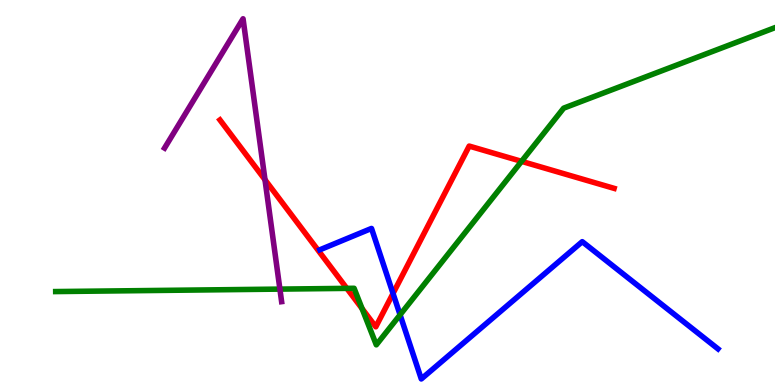[{'lines': ['blue', 'red'], 'intersections': [{'x': 5.07, 'y': 2.38}]}, {'lines': ['green', 'red'], 'intersections': [{'x': 4.48, 'y': 2.51}, {'x': 4.67, 'y': 1.98}, {'x': 6.73, 'y': 5.81}]}, {'lines': ['purple', 'red'], 'intersections': [{'x': 3.42, 'y': 5.33}]}, {'lines': ['blue', 'green'], 'intersections': [{'x': 5.16, 'y': 1.82}]}, {'lines': ['blue', 'purple'], 'intersections': []}, {'lines': ['green', 'purple'], 'intersections': [{'x': 3.61, 'y': 2.49}]}]